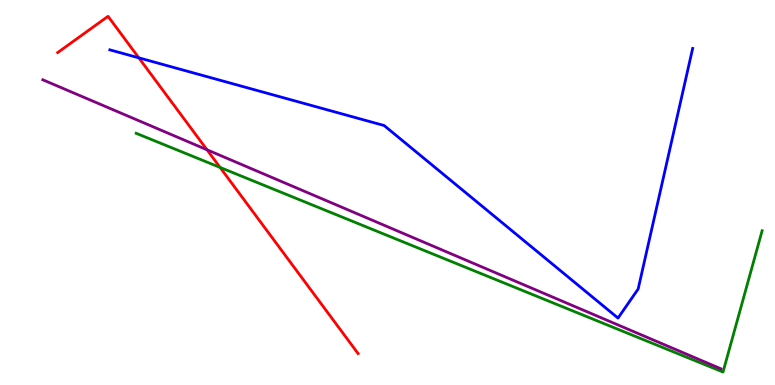[{'lines': ['blue', 'red'], 'intersections': [{'x': 1.79, 'y': 8.5}]}, {'lines': ['green', 'red'], 'intersections': [{'x': 2.84, 'y': 5.65}]}, {'lines': ['purple', 'red'], 'intersections': [{'x': 2.67, 'y': 6.11}]}, {'lines': ['blue', 'green'], 'intersections': []}, {'lines': ['blue', 'purple'], 'intersections': []}, {'lines': ['green', 'purple'], 'intersections': []}]